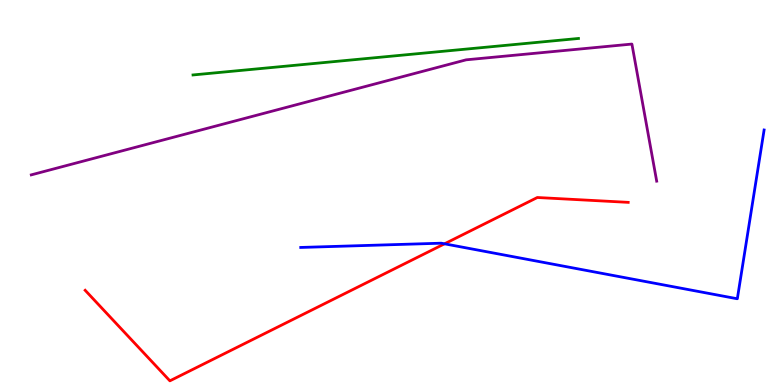[{'lines': ['blue', 'red'], 'intersections': [{'x': 5.74, 'y': 3.67}]}, {'lines': ['green', 'red'], 'intersections': []}, {'lines': ['purple', 'red'], 'intersections': []}, {'lines': ['blue', 'green'], 'intersections': []}, {'lines': ['blue', 'purple'], 'intersections': []}, {'lines': ['green', 'purple'], 'intersections': []}]